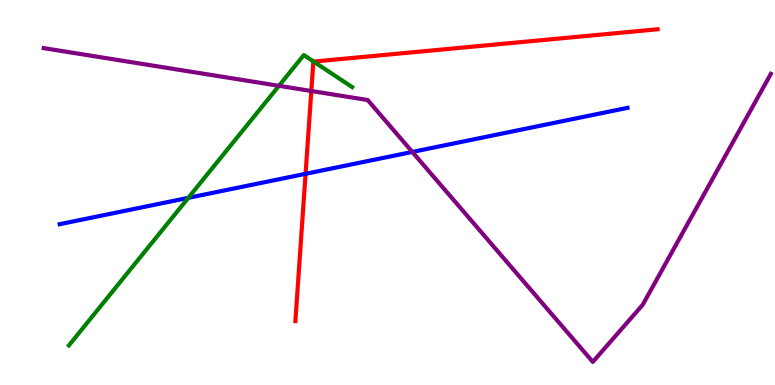[{'lines': ['blue', 'red'], 'intersections': [{'x': 3.94, 'y': 5.49}]}, {'lines': ['green', 'red'], 'intersections': [{'x': 4.05, 'y': 8.4}]}, {'lines': ['purple', 'red'], 'intersections': [{'x': 4.02, 'y': 7.64}]}, {'lines': ['blue', 'green'], 'intersections': [{'x': 2.43, 'y': 4.86}]}, {'lines': ['blue', 'purple'], 'intersections': [{'x': 5.32, 'y': 6.05}]}, {'lines': ['green', 'purple'], 'intersections': [{'x': 3.6, 'y': 7.77}]}]